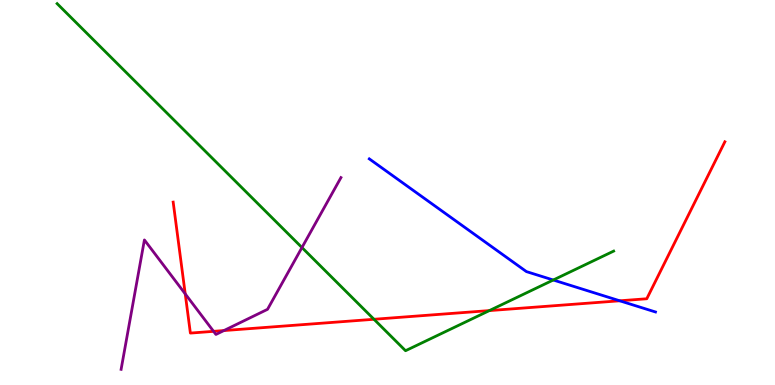[{'lines': ['blue', 'red'], 'intersections': [{'x': 8.0, 'y': 2.19}]}, {'lines': ['green', 'red'], 'intersections': [{'x': 4.83, 'y': 1.71}, {'x': 6.31, 'y': 1.93}]}, {'lines': ['purple', 'red'], 'intersections': [{'x': 2.39, 'y': 2.37}, {'x': 2.76, 'y': 1.39}, {'x': 2.89, 'y': 1.41}]}, {'lines': ['blue', 'green'], 'intersections': [{'x': 7.14, 'y': 2.73}]}, {'lines': ['blue', 'purple'], 'intersections': []}, {'lines': ['green', 'purple'], 'intersections': [{'x': 3.9, 'y': 3.57}]}]